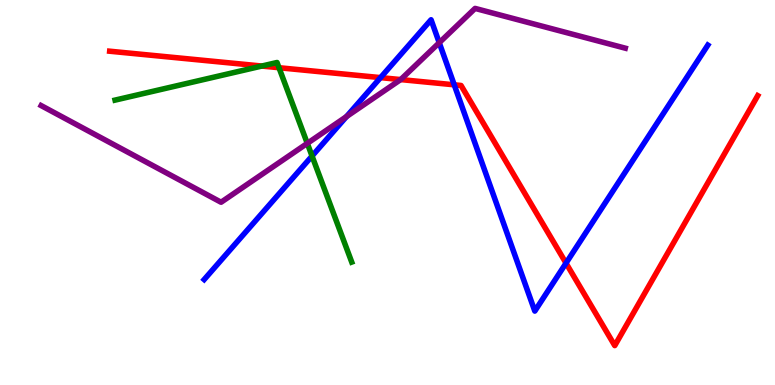[{'lines': ['blue', 'red'], 'intersections': [{'x': 4.91, 'y': 7.98}, {'x': 5.86, 'y': 7.8}, {'x': 7.3, 'y': 3.17}]}, {'lines': ['green', 'red'], 'intersections': [{'x': 3.38, 'y': 8.28}, {'x': 3.6, 'y': 8.24}]}, {'lines': ['purple', 'red'], 'intersections': [{'x': 5.17, 'y': 7.93}]}, {'lines': ['blue', 'green'], 'intersections': [{'x': 4.03, 'y': 5.95}]}, {'lines': ['blue', 'purple'], 'intersections': [{'x': 4.47, 'y': 6.97}, {'x': 5.67, 'y': 8.89}]}, {'lines': ['green', 'purple'], 'intersections': [{'x': 3.97, 'y': 6.28}]}]